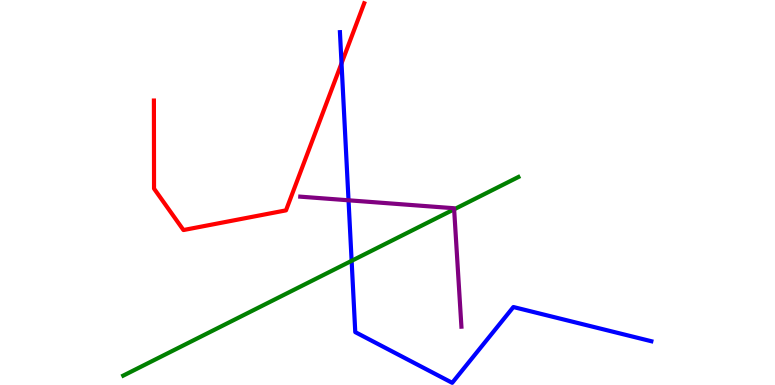[{'lines': ['blue', 'red'], 'intersections': [{'x': 4.41, 'y': 8.36}]}, {'lines': ['green', 'red'], 'intersections': []}, {'lines': ['purple', 'red'], 'intersections': []}, {'lines': ['blue', 'green'], 'intersections': [{'x': 4.54, 'y': 3.23}]}, {'lines': ['blue', 'purple'], 'intersections': [{'x': 4.5, 'y': 4.8}]}, {'lines': ['green', 'purple'], 'intersections': [{'x': 5.86, 'y': 4.56}]}]